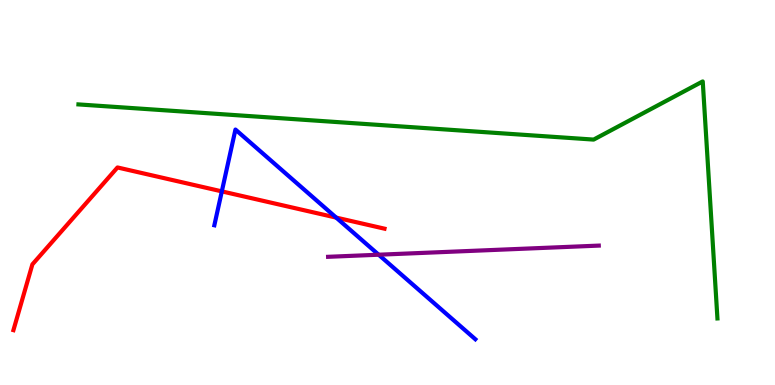[{'lines': ['blue', 'red'], 'intersections': [{'x': 2.86, 'y': 5.03}, {'x': 4.34, 'y': 4.35}]}, {'lines': ['green', 'red'], 'intersections': []}, {'lines': ['purple', 'red'], 'intersections': []}, {'lines': ['blue', 'green'], 'intersections': []}, {'lines': ['blue', 'purple'], 'intersections': [{'x': 4.89, 'y': 3.38}]}, {'lines': ['green', 'purple'], 'intersections': []}]